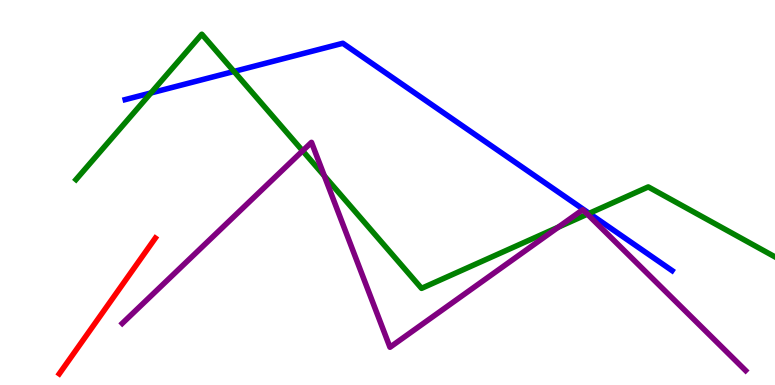[{'lines': ['blue', 'red'], 'intersections': []}, {'lines': ['green', 'red'], 'intersections': []}, {'lines': ['purple', 'red'], 'intersections': []}, {'lines': ['blue', 'green'], 'intersections': [{'x': 1.95, 'y': 7.59}, {'x': 3.02, 'y': 8.14}, {'x': 7.6, 'y': 4.46}]}, {'lines': ['blue', 'purple'], 'intersections': []}, {'lines': ['green', 'purple'], 'intersections': [{'x': 3.9, 'y': 6.08}, {'x': 4.19, 'y': 5.43}, {'x': 7.2, 'y': 4.1}, {'x': 7.58, 'y': 4.44}]}]